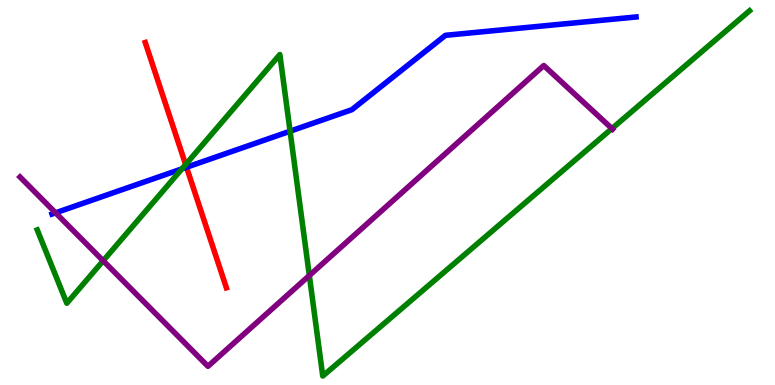[{'lines': ['blue', 'red'], 'intersections': [{'x': 2.41, 'y': 5.66}]}, {'lines': ['green', 'red'], 'intersections': [{'x': 2.4, 'y': 5.73}]}, {'lines': ['purple', 'red'], 'intersections': []}, {'lines': ['blue', 'green'], 'intersections': [{'x': 2.35, 'y': 5.61}, {'x': 3.74, 'y': 6.59}]}, {'lines': ['blue', 'purple'], 'intersections': [{'x': 0.717, 'y': 4.47}]}, {'lines': ['green', 'purple'], 'intersections': [{'x': 1.33, 'y': 3.23}, {'x': 3.99, 'y': 2.84}, {'x': 7.9, 'y': 6.66}]}]